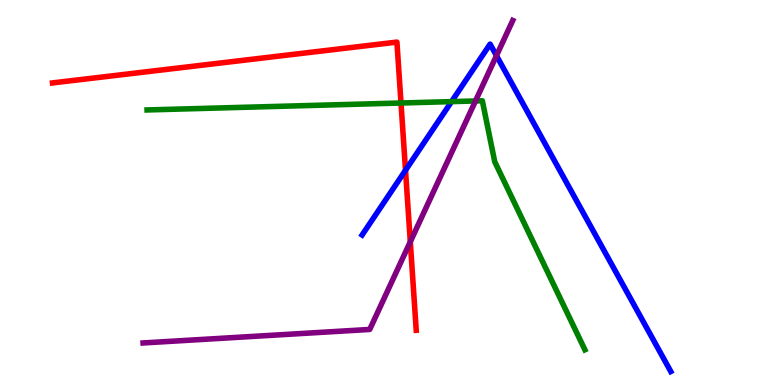[{'lines': ['blue', 'red'], 'intersections': [{'x': 5.23, 'y': 5.58}]}, {'lines': ['green', 'red'], 'intersections': [{'x': 5.17, 'y': 7.32}]}, {'lines': ['purple', 'red'], 'intersections': [{'x': 5.29, 'y': 3.72}]}, {'lines': ['blue', 'green'], 'intersections': [{'x': 5.83, 'y': 7.36}]}, {'lines': ['blue', 'purple'], 'intersections': [{'x': 6.41, 'y': 8.55}]}, {'lines': ['green', 'purple'], 'intersections': [{'x': 6.14, 'y': 7.38}]}]